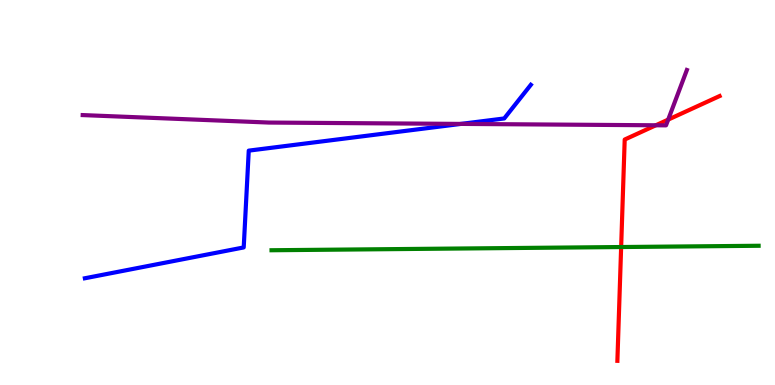[{'lines': ['blue', 'red'], 'intersections': []}, {'lines': ['green', 'red'], 'intersections': [{'x': 8.01, 'y': 3.58}]}, {'lines': ['purple', 'red'], 'intersections': [{'x': 8.46, 'y': 6.75}, {'x': 8.62, 'y': 6.89}]}, {'lines': ['blue', 'green'], 'intersections': []}, {'lines': ['blue', 'purple'], 'intersections': [{'x': 5.95, 'y': 6.78}]}, {'lines': ['green', 'purple'], 'intersections': []}]